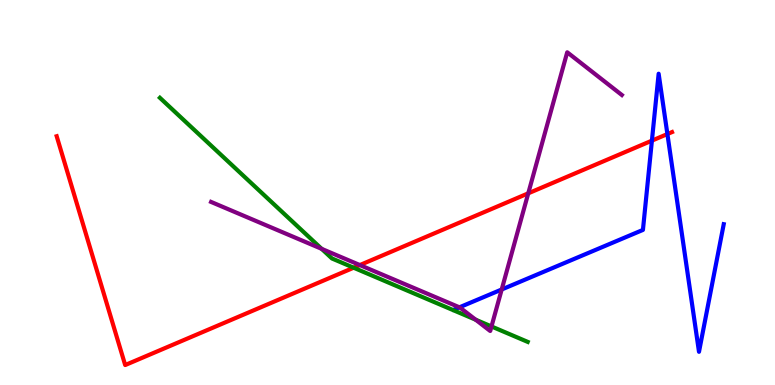[{'lines': ['blue', 'red'], 'intersections': [{'x': 8.41, 'y': 6.35}, {'x': 8.61, 'y': 6.52}]}, {'lines': ['green', 'red'], 'intersections': [{'x': 4.56, 'y': 3.05}]}, {'lines': ['purple', 'red'], 'intersections': [{'x': 4.64, 'y': 3.12}, {'x': 6.82, 'y': 4.98}]}, {'lines': ['blue', 'green'], 'intersections': []}, {'lines': ['blue', 'purple'], 'intersections': [{'x': 5.93, 'y': 2.02}, {'x': 6.47, 'y': 2.48}]}, {'lines': ['green', 'purple'], 'intersections': [{'x': 4.15, 'y': 3.54}, {'x': 6.14, 'y': 1.7}, {'x': 6.34, 'y': 1.52}]}]